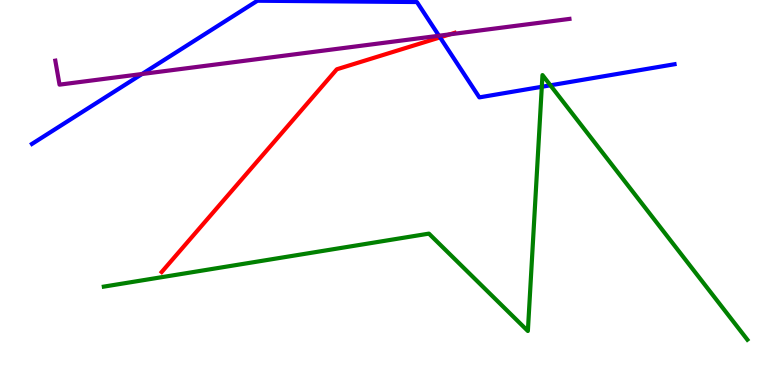[{'lines': ['blue', 'red'], 'intersections': [{'x': 5.68, 'y': 9.03}]}, {'lines': ['green', 'red'], 'intersections': []}, {'lines': ['purple', 'red'], 'intersections': [{'x': 5.81, 'y': 9.11}]}, {'lines': ['blue', 'green'], 'intersections': [{'x': 6.99, 'y': 7.75}, {'x': 7.1, 'y': 7.78}]}, {'lines': ['blue', 'purple'], 'intersections': [{'x': 1.83, 'y': 8.08}, {'x': 5.66, 'y': 9.07}]}, {'lines': ['green', 'purple'], 'intersections': []}]